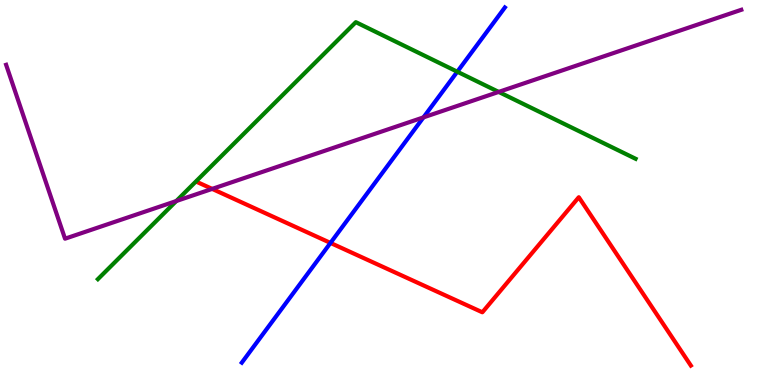[{'lines': ['blue', 'red'], 'intersections': [{'x': 4.26, 'y': 3.69}]}, {'lines': ['green', 'red'], 'intersections': []}, {'lines': ['purple', 'red'], 'intersections': [{'x': 2.74, 'y': 5.09}]}, {'lines': ['blue', 'green'], 'intersections': [{'x': 5.9, 'y': 8.14}]}, {'lines': ['blue', 'purple'], 'intersections': [{'x': 5.46, 'y': 6.95}]}, {'lines': ['green', 'purple'], 'intersections': [{'x': 2.27, 'y': 4.78}, {'x': 6.43, 'y': 7.61}]}]